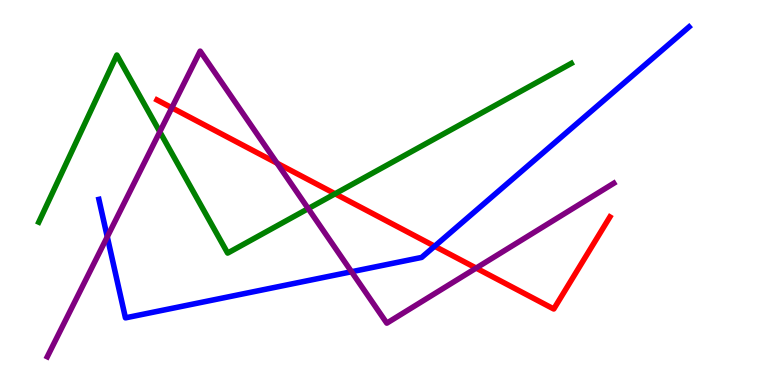[{'lines': ['blue', 'red'], 'intersections': [{'x': 5.61, 'y': 3.6}]}, {'lines': ['green', 'red'], 'intersections': [{'x': 4.32, 'y': 4.97}]}, {'lines': ['purple', 'red'], 'intersections': [{'x': 2.22, 'y': 7.2}, {'x': 3.57, 'y': 5.76}, {'x': 6.14, 'y': 3.04}]}, {'lines': ['blue', 'green'], 'intersections': []}, {'lines': ['blue', 'purple'], 'intersections': [{'x': 1.38, 'y': 3.85}, {'x': 4.54, 'y': 2.94}]}, {'lines': ['green', 'purple'], 'intersections': [{'x': 2.06, 'y': 6.58}, {'x': 3.98, 'y': 4.58}]}]